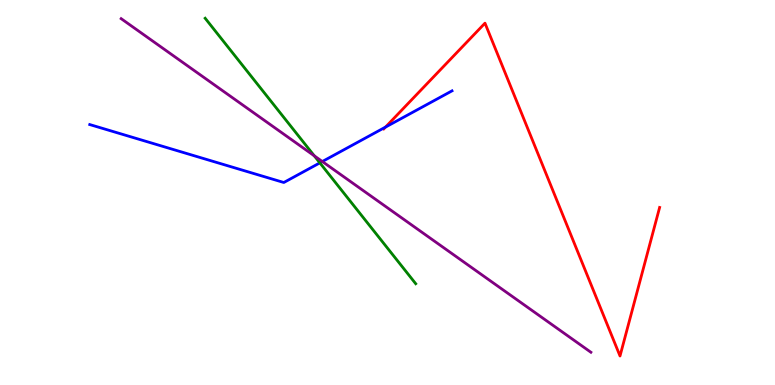[{'lines': ['blue', 'red'], 'intersections': [{'x': 4.97, 'y': 6.7}]}, {'lines': ['green', 'red'], 'intersections': []}, {'lines': ['purple', 'red'], 'intersections': []}, {'lines': ['blue', 'green'], 'intersections': [{'x': 4.13, 'y': 5.77}]}, {'lines': ['blue', 'purple'], 'intersections': [{'x': 4.16, 'y': 5.8}]}, {'lines': ['green', 'purple'], 'intersections': [{'x': 4.05, 'y': 5.95}]}]